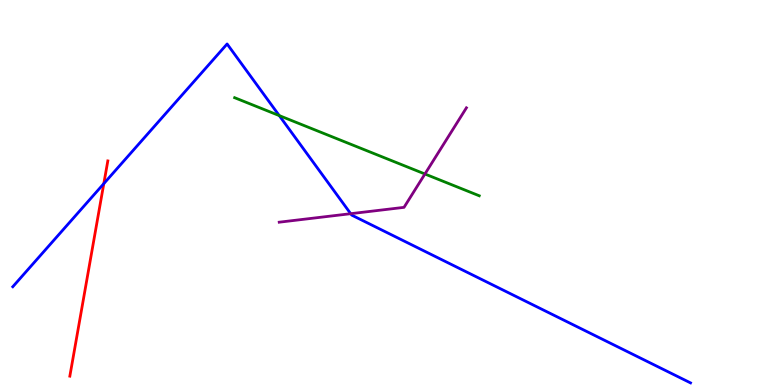[{'lines': ['blue', 'red'], 'intersections': [{'x': 1.34, 'y': 5.23}]}, {'lines': ['green', 'red'], 'intersections': []}, {'lines': ['purple', 'red'], 'intersections': []}, {'lines': ['blue', 'green'], 'intersections': [{'x': 3.6, 'y': 7.0}]}, {'lines': ['blue', 'purple'], 'intersections': [{'x': 4.53, 'y': 4.45}]}, {'lines': ['green', 'purple'], 'intersections': [{'x': 5.48, 'y': 5.48}]}]